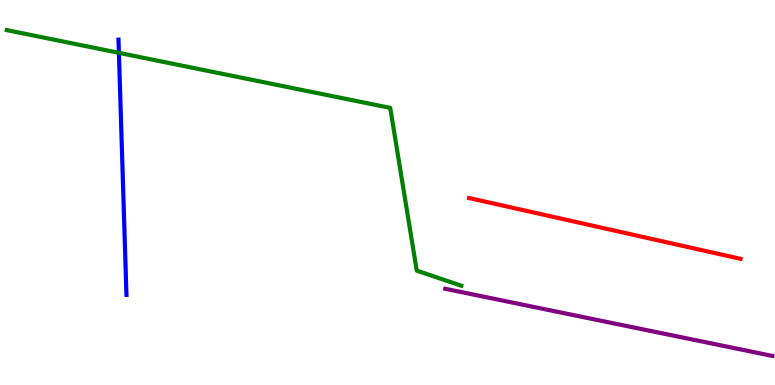[{'lines': ['blue', 'red'], 'intersections': []}, {'lines': ['green', 'red'], 'intersections': []}, {'lines': ['purple', 'red'], 'intersections': []}, {'lines': ['blue', 'green'], 'intersections': [{'x': 1.53, 'y': 8.63}]}, {'lines': ['blue', 'purple'], 'intersections': []}, {'lines': ['green', 'purple'], 'intersections': []}]